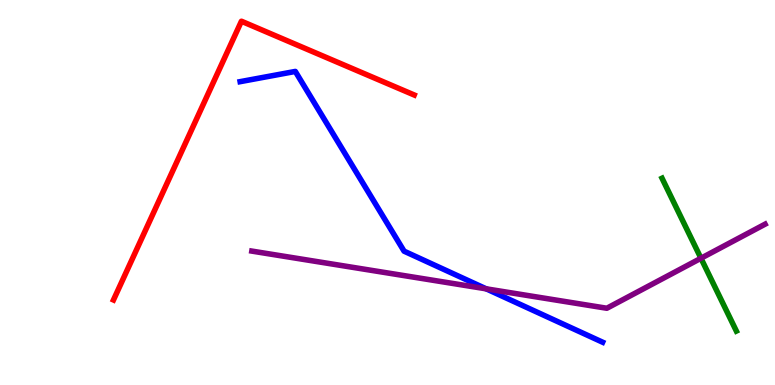[{'lines': ['blue', 'red'], 'intersections': []}, {'lines': ['green', 'red'], 'intersections': []}, {'lines': ['purple', 'red'], 'intersections': []}, {'lines': ['blue', 'green'], 'intersections': []}, {'lines': ['blue', 'purple'], 'intersections': [{'x': 6.27, 'y': 2.5}]}, {'lines': ['green', 'purple'], 'intersections': [{'x': 9.04, 'y': 3.29}]}]